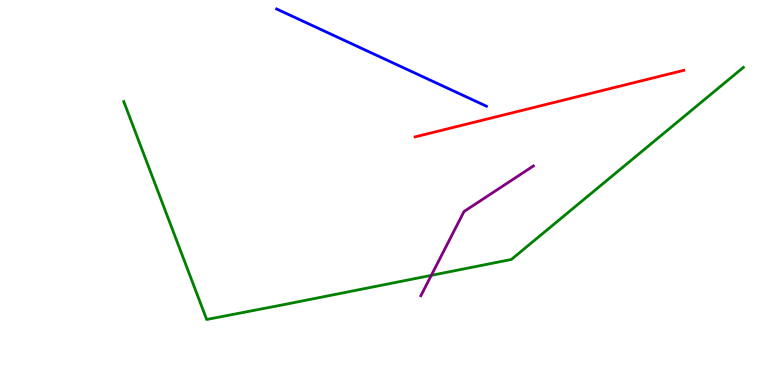[{'lines': ['blue', 'red'], 'intersections': []}, {'lines': ['green', 'red'], 'intersections': []}, {'lines': ['purple', 'red'], 'intersections': []}, {'lines': ['blue', 'green'], 'intersections': []}, {'lines': ['blue', 'purple'], 'intersections': []}, {'lines': ['green', 'purple'], 'intersections': [{'x': 5.57, 'y': 2.85}]}]